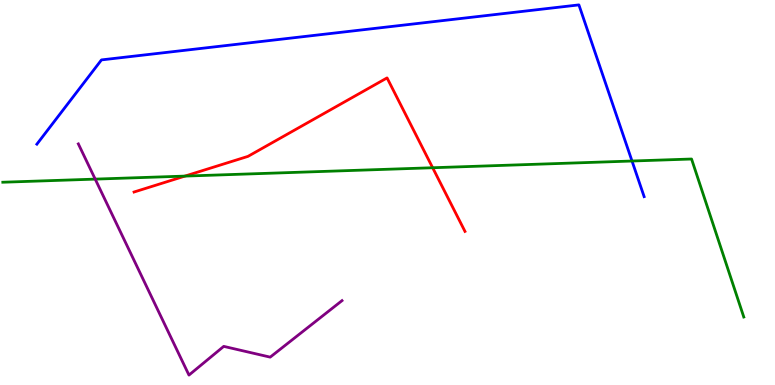[{'lines': ['blue', 'red'], 'intersections': []}, {'lines': ['green', 'red'], 'intersections': [{'x': 2.39, 'y': 5.43}, {'x': 5.58, 'y': 5.64}]}, {'lines': ['purple', 'red'], 'intersections': []}, {'lines': ['blue', 'green'], 'intersections': [{'x': 8.16, 'y': 5.82}]}, {'lines': ['blue', 'purple'], 'intersections': []}, {'lines': ['green', 'purple'], 'intersections': [{'x': 1.23, 'y': 5.35}]}]